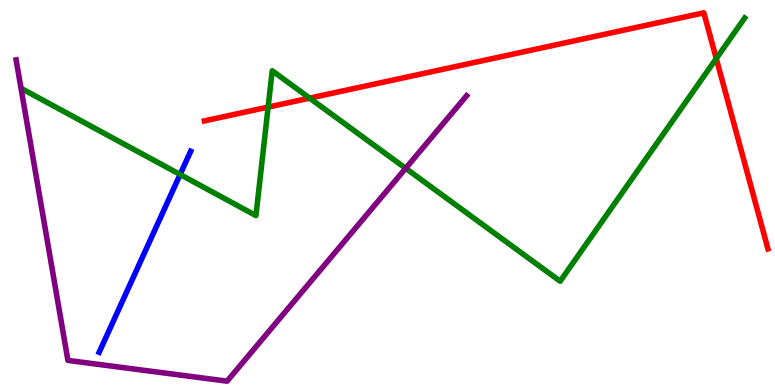[{'lines': ['blue', 'red'], 'intersections': []}, {'lines': ['green', 'red'], 'intersections': [{'x': 3.46, 'y': 7.22}, {'x': 4.0, 'y': 7.45}, {'x': 9.24, 'y': 8.48}]}, {'lines': ['purple', 'red'], 'intersections': []}, {'lines': ['blue', 'green'], 'intersections': [{'x': 2.32, 'y': 5.47}]}, {'lines': ['blue', 'purple'], 'intersections': []}, {'lines': ['green', 'purple'], 'intersections': [{'x': 5.23, 'y': 5.63}]}]